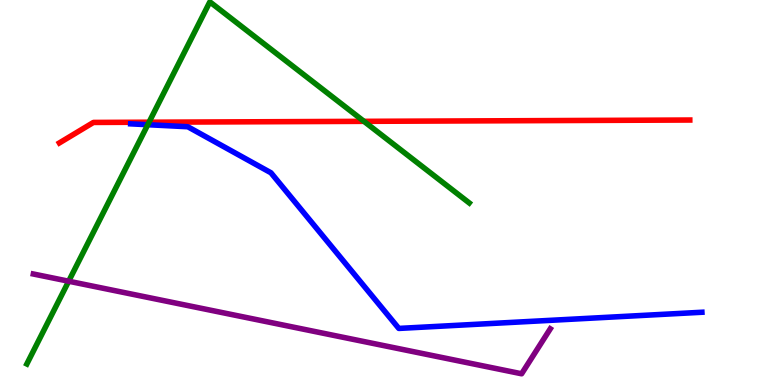[{'lines': ['blue', 'red'], 'intersections': []}, {'lines': ['green', 'red'], 'intersections': [{'x': 1.92, 'y': 6.83}, {'x': 4.7, 'y': 6.85}]}, {'lines': ['purple', 'red'], 'intersections': []}, {'lines': ['blue', 'green'], 'intersections': [{'x': 1.91, 'y': 6.76}]}, {'lines': ['blue', 'purple'], 'intersections': []}, {'lines': ['green', 'purple'], 'intersections': [{'x': 0.886, 'y': 2.7}]}]